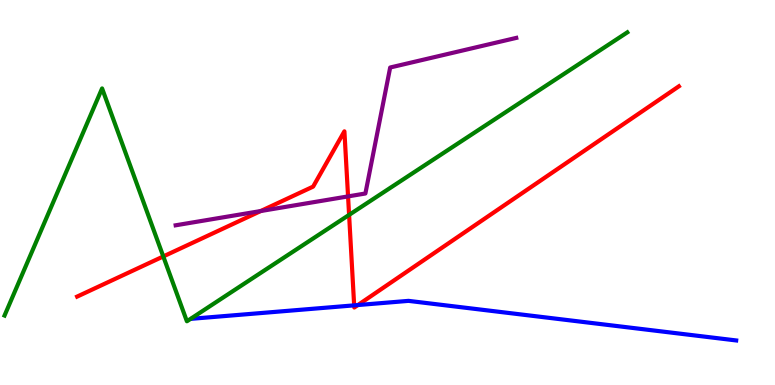[{'lines': ['blue', 'red'], 'intersections': [{'x': 4.57, 'y': 2.07}, {'x': 4.62, 'y': 2.08}]}, {'lines': ['green', 'red'], 'intersections': [{'x': 2.11, 'y': 3.34}, {'x': 4.5, 'y': 4.42}]}, {'lines': ['purple', 'red'], 'intersections': [{'x': 3.36, 'y': 4.52}, {'x': 4.49, 'y': 4.9}]}, {'lines': ['blue', 'green'], 'intersections': []}, {'lines': ['blue', 'purple'], 'intersections': []}, {'lines': ['green', 'purple'], 'intersections': []}]